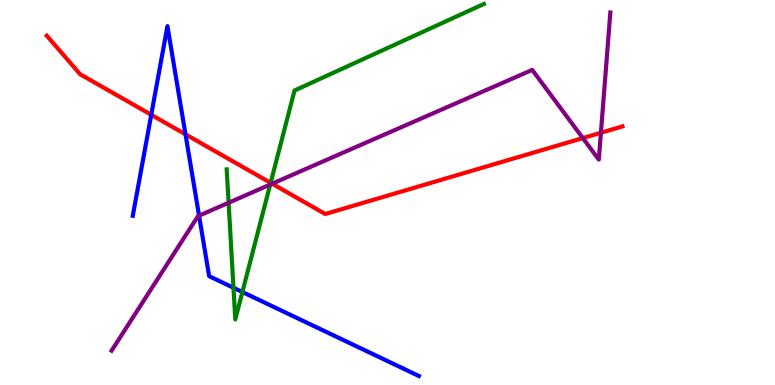[{'lines': ['blue', 'red'], 'intersections': [{'x': 1.95, 'y': 7.02}, {'x': 2.39, 'y': 6.51}]}, {'lines': ['green', 'red'], 'intersections': [{'x': 3.49, 'y': 5.25}]}, {'lines': ['purple', 'red'], 'intersections': [{'x': 3.51, 'y': 5.23}, {'x': 7.52, 'y': 6.41}, {'x': 7.75, 'y': 6.55}]}, {'lines': ['blue', 'green'], 'intersections': [{'x': 3.01, 'y': 2.53}, {'x': 3.13, 'y': 2.42}]}, {'lines': ['blue', 'purple'], 'intersections': [{'x': 2.57, 'y': 4.4}]}, {'lines': ['green', 'purple'], 'intersections': [{'x': 2.95, 'y': 4.73}, {'x': 3.49, 'y': 5.21}]}]